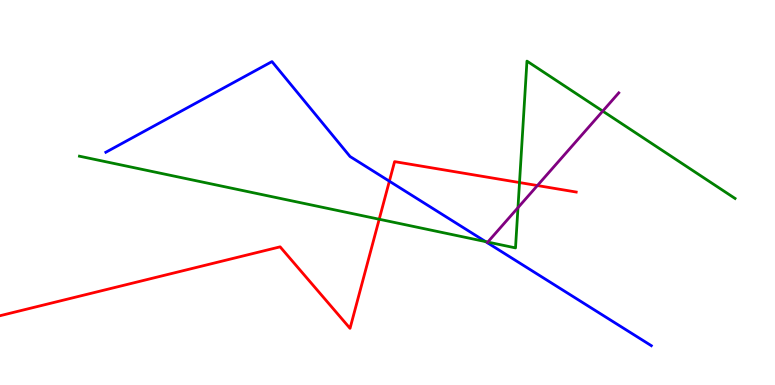[{'lines': ['blue', 'red'], 'intersections': [{'x': 5.02, 'y': 5.29}]}, {'lines': ['green', 'red'], 'intersections': [{'x': 4.89, 'y': 4.31}, {'x': 6.7, 'y': 5.26}]}, {'lines': ['purple', 'red'], 'intersections': [{'x': 6.93, 'y': 5.18}]}, {'lines': ['blue', 'green'], 'intersections': [{'x': 6.27, 'y': 3.72}]}, {'lines': ['blue', 'purple'], 'intersections': []}, {'lines': ['green', 'purple'], 'intersections': [{'x': 6.29, 'y': 3.71}, {'x': 6.68, 'y': 4.61}, {'x': 7.78, 'y': 7.11}]}]